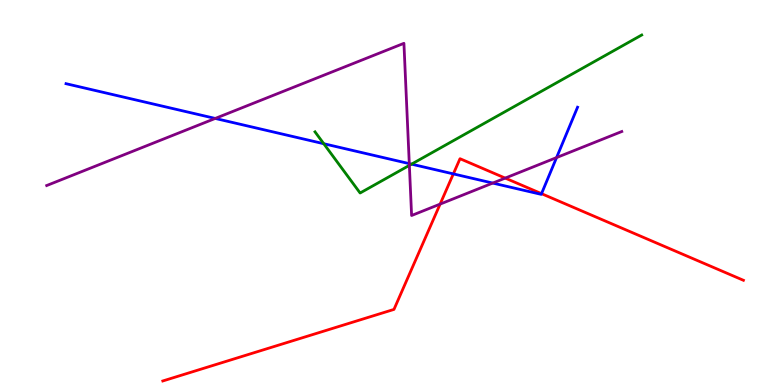[{'lines': ['blue', 'red'], 'intersections': [{'x': 5.85, 'y': 5.48}, {'x': 6.99, 'y': 4.97}]}, {'lines': ['green', 'red'], 'intersections': []}, {'lines': ['purple', 'red'], 'intersections': [{'x': 5.68, 'y': 4.7}, {'x': 6.52, 'y': 5.37}]}, {'lines': ['blue', 'green'], 'intersections': [{'x': 4.18, 'y': 6.27}, {'x': 5.31, 'y': 5.74}]}, {'lines': ['blue', 'purple'], 'intersections': [{'x': 2.78, 'y': 6.92}, {'x': 5.28, 'y': 5.75}, {'x': 6.36, 'y': 5.24}, {'x': 7.18, 'y': 5.91}]}, {'lines': ['green', 'purple'], 'intersections': [{'x': 5.28, 'y': 5.7}]}]